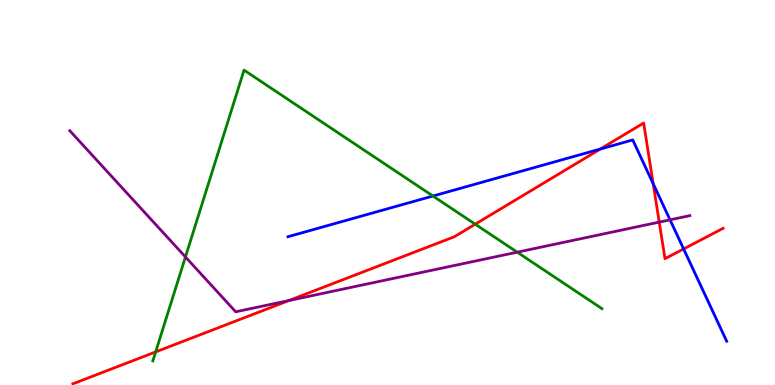[{'lines': ['blue', 'red'], 'intersections': [{'x': 7.75, 'y': 6.13}, {'x': 8.43, 'y': 5.23}, {'x': 8.82, 'y': 3.53}]}, {'lines': ['green', 'red'], 'intersections': [{'x': 2.01, 'y': 0.859}, {'x': 6.13, 'y': 4.18}]}, {'lines': ['purple', 'red'], 'intersections': [{'x': 3.73, 'y': 2.19}, {'x': 8.51, 'y': 4.23}]}, {'lines': ['blue', 'green'], 'intersections': [{'x': 5.59, 'y': 4.91}]}, {'lines': ['blue', 'purple'], 'intersections': [{'x': 8.65, 'y': 4.29}]}, {'lines': ['green', 'purple'], 'intersections': [{'x': 2.39, 'y': 3.33}, {'x': 6.67, 'y': 3.45}]}]